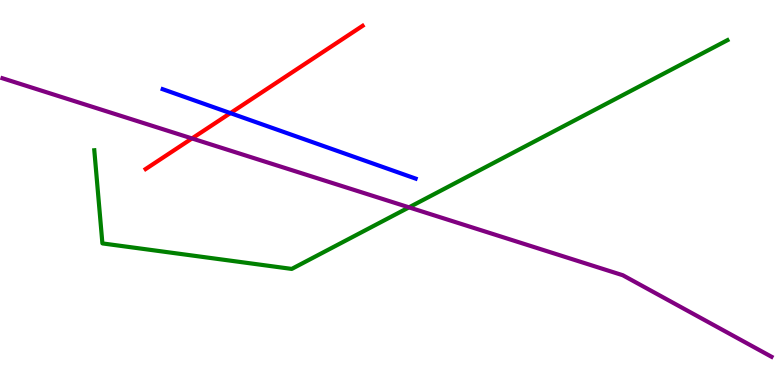[{'lines': ['blue', 'red'], 'intersections': [{'x': 2.97, 'y': 7.06}]}, {'lines': ['green', 'red'], 'intersections': []}, {'lines': ['purple', 'red'], 'intersections': [{'x': 2.48, 'y': 6.4}]}, {'lines': ['blue', 'green'], 'intersections': []}, {'lines': ['blue', 'purple'], 'intersections': []}, {'lines': ['green', 'purple'], 'intersections': [{'x': 5.28, 'y': 4.61}]}]